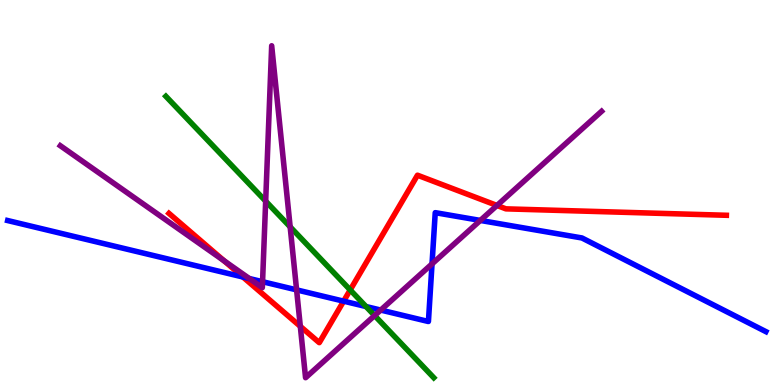[{'lines': ['blue', 'red'], 'intersections': [{'x': 3.13, 'y': 2.81}, {'x': 4.43, 'y': 2.18}]}, {'lines': ['green', 'red'], 'intersections': [{'x': 4.52, 'y': 2.47}]}, {'lines': ['purple', 'red'], 'intersections': [{'x': 2.89, 'y': 3.23}, {'x': 3.88, 'y': 1.52}, {'x': 6.41, 'y': 4.66}]}, {'lines': ['blue', 'green'], 'intersections': [{'x': 4.72, 'y': 2.04}]}, {'lines': ['blue', 'purple'], 'intersections': [{'x': 3.22, 'y': 2.77}, {'x': 3.39, 'y': 2.68}, {'x': 3.83, 'y': 2.47}, {'x': 4.91, 'y': 1.95}, {'x': 5.57, 'y': 3.15}, {'x': 6.2, 'y': 4.27}]}, {'lines': ['green', 'purple'], 'intersections': [{'x': 3.43, 'y': 4.78}, {'x': 3.74, 'y': 4.11}, {'x': 4.83, 'y': 1.8}]}]